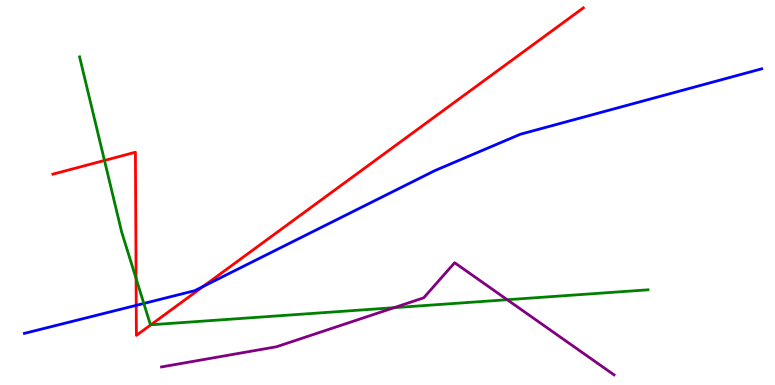[{'lines': ['blue', 'red'], 'intersections': [{'x': 1.76, 'y': 2.07}, {'x': 2.62, 'y': 2.56}]}, {'lines': ['green', 'red'], 'intersections': [{'x': 1.35, 'y': 5.83}, {'x': 1.76, 'y': 2.77}, {'x': 1.95, 'y': 1.56}]}, {'lines': ['purple', 'red'], 'intersections': []}, {'lines': ['blue', 'green'], 'intersections': [{'x': 1.86, 'y': 2.12}]}, {'lines': ['blue', 'purple'], 'intersections': []}, {'lines': ['green', 'purple'], 'intersections': [{'x': 5.08, 'y': 2.01}, {'x': 6.54, 'y': 2.21}]}]